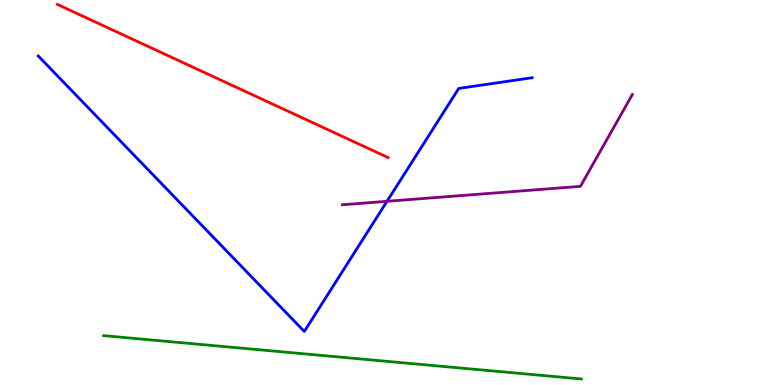[{'lines': ['blue', 'red'], 'intersections': []}, {'lines': ['green', 'red'], 'intersections': []}, {'lines': ['purple', 'red'], 'intersections': []}, {'lines': ['blue', 'green'], 'intersections': []}, {'lines': ['blue', 'purple'], 'intersections': [{'x': 4.99, 'y': 4.77}]}, {'lines': ['green', 'purple'], 'intersections': []}]